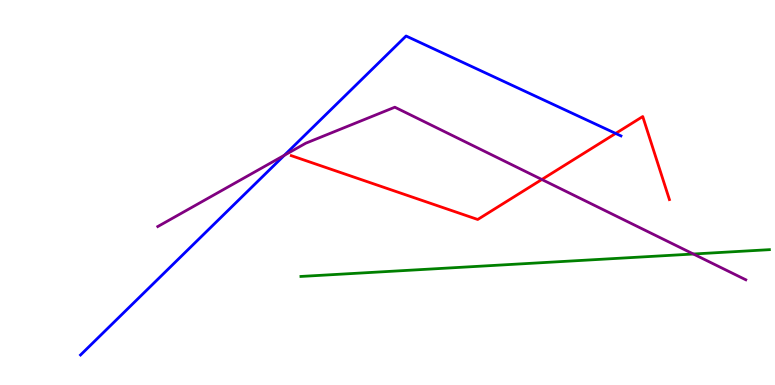[{'lines': ['blue', 'red'], 'intersections': [{'x': 7.94, 'y': 6.53}]}, {'lines': ['green', 'red'], 'intersections': []}, {'lines': ['purple', 'red'], 'intersections': [{'x': 6.99, 'y': 5.34}]}, {'lines': ['blue', 'green'], 'intersections': []}, {'lines': ['blue', 'purple'], 'intersections': [{'x': 3.67, 'y': 5.97}]}, {'lines': ['green', 'purple'], 'intersections': [{'x': 8.95, 'y': 3.4}]}]